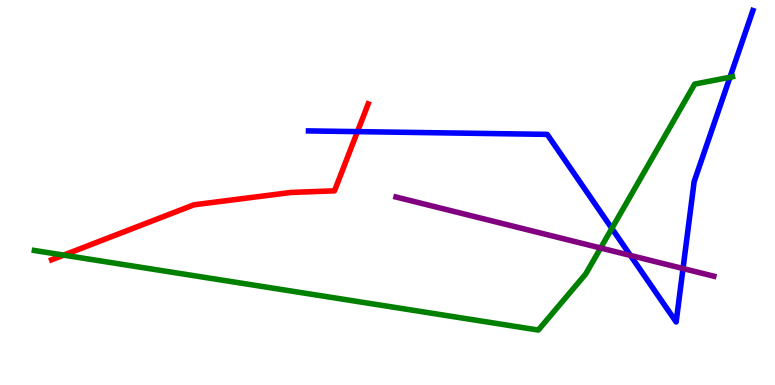[{'lines': ['blue', 'red'], 'intersections': [{'x': 4.61, 'y': 6.58}]}, {'lines': ['green', 'red'], 'intersections': [{'x': 0.822, 'y': 3.37}]}, {'lines': ['purple', 'red'], 'intersections': []}, {'lines': ['blue', 'green'], 'intersections': [{'x': 7.89, 'y': 4.07}, {'x': 9.42, 'y': 7.99}]}, {'lines': ['blue', 'purple'], 'intersections': [{'x': 8.13, 'y': 3.37}, {'x': 8.81, 'y': 3.03}]}, {'lines': ['green', 'purple'], 'intersections': [{'x': 7.75, 'y': 3.56}]}]